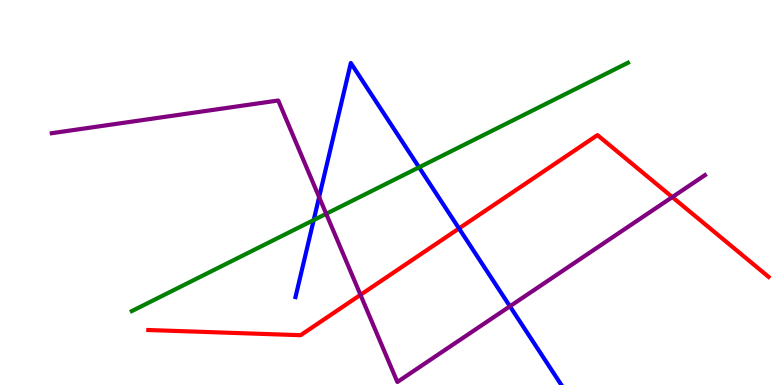[{'lines': ['blue', 'red'], 'intersections': [{'x': 5.92, 'y': 4.07}]}, {'lines': ['green', 'red'], 'intersections': []}, {'lines': ['purple', 'red'], 'intersections': [{'x': 4.65, 'y': 2.34}, {'x': 8.67, 'y': 4.88}]}, {'lines': ['blue', 'green'], 'intersections': [{'x': 4.05, 'y': 4.28}, {'x': 5.41, 'y': 5.65}]}, {'lines': ['blue', 'purple'], 'intersections': [{'x': 4.12, 'y': 4.88}, {'x': 6.58, 'y': 2.04}]}, {'lines': ['green', 'purple'], 'intersections': [{'x': 4.21, 'y': 4.45}]}]